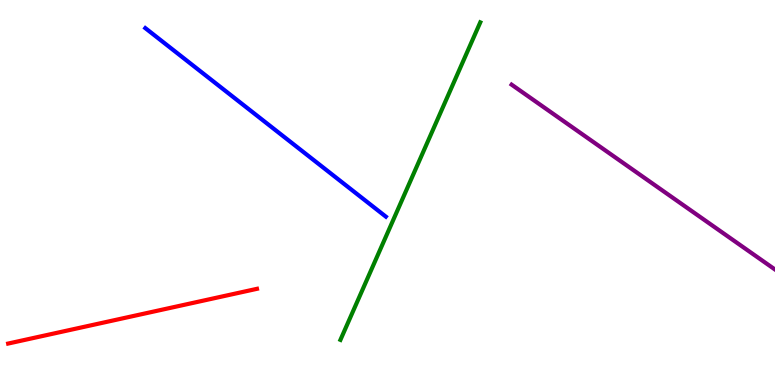[{'lines': ['blue', 'red'], 'intersections': []}, {'lines': ['green', 'red'], 'intersections': []}, {'lines': ['purple', 'red'], 'intersections': []}, {'lines': ['blue', 'green'], 'intersections': []}, {'lines': ['blue', 'purple'], 'intersections': []}, {'lines': ['green', 'purple'], 'intersections': []}]